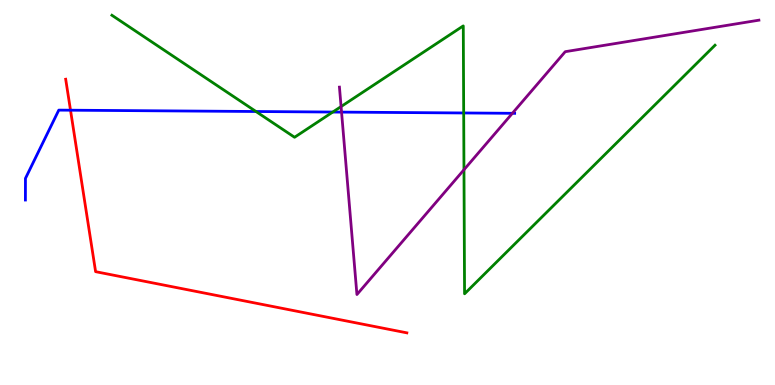[{'lines': ['blue', 'red'], 'intersections': [{'x': 0.91, 'y': 7.14}]}, {'lines': ['green', 'red'], 'intersections': []}, {'lines': ['purple', 'red'], 'intersections': []}, {'lines': ['blue', 'green'], 'intersections': [{'x': 3.3, 'y': 7.1}, {'x': 4.29, 'y': 7.09}, {'x': 5.98, 'y': 7.07}]}, {'lines': ['blue', 'purple'], 'intersections': [{'x': 4.41, 'y': 7.09}, {'x': 6.61, 'y': 7.06}]}, {'lines': ['green', 'purple'], 'intersections': [{'x': 4.4, 'y': 7.23}, {'x': 5.99, 'y': 5.59}]}]